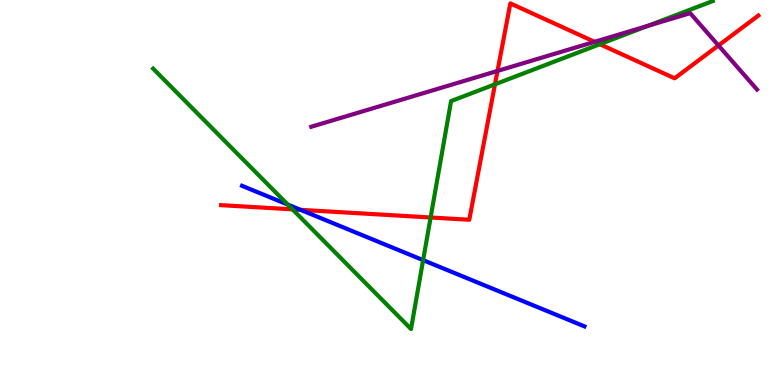[{'lines': ['blue', 'red'], 'intersections': [{'x': 3.88, 'y': 4.55}]}, {'lines': ['green', 'red'], 'intersections': [{'x': 3.77, 'y': 4.56}, {'x': 5.56, 'y': 4.35}, {'x': 6.39, 'y': 7.81}, {'x': 7.74, 'y': 8.85}]}, {'lines': ['purple', 'red'], 'intersections': [{'x': 6.42, 'y': 8.16}, {'x': 7.67, 'y': 8.91}, {'x': 9.27, 'y': 8.82}]}, {'lines': ['blue', 'green'], 'intersections': [{'x': 3.71, 'y': 4.69}, {'x': 5.46, 'y': 3.24}]}, {'lines': ['blue', 'purple'], 'intersections': []}, {'lines': ['green', 'purple'], 'intersections': [{'x': 8.36, 'y': 9.33}]}]